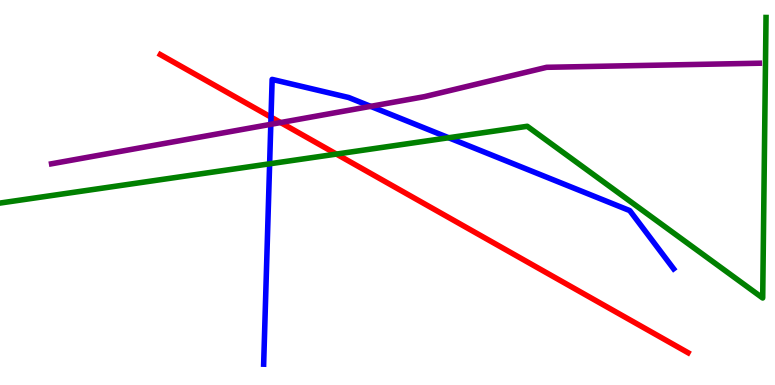[{'lines': ['blue', 'red'], 'intersections': [{'x': 3.5, 'y': 6.96}]}, {'lines': ['green', 'red'], 'intersections': [{'x': 4.34, 'y': 6.0}]}, {'lines': ['purple', 'red'], 'intersections': [{'x': 3.62, 'y': 6.82}]}, {'lines': ['blue', 'green'], 'intersections': [{'x': 3.48, 'y': 5.75}, {'x': 5.79, 'y': 6.42}]}, {'lines': ['blue', 'purple'], 'intersections': [{'x': 3.49, 'y': 6.77}, {'x': 4.78, 'y': 7.24}]}, {'lines': ['green', 'purple'], 'intersections': []}]